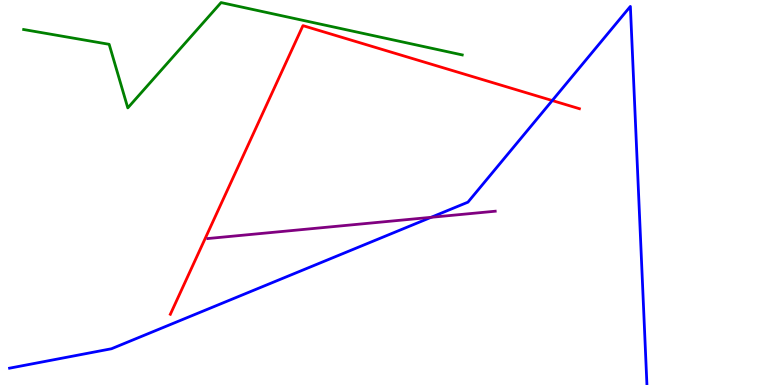[{'lines': ['blue', 'red'], 'intersections': [{'x': 7.13, 'y': 7.39}]}, {'lines': ['green', 'red'], 'intersections': []}, {'lines': ['purple', 'red'], 'intersections': []}, {'lines': ['blue', 'green'], 'intersections': []}, {'lines': ['blue', 'purple'], 'intersections': [{'x': 5.56, 'y': 4.36}]}, {'lines': ['green', 'purple'], 'intersections': []}]